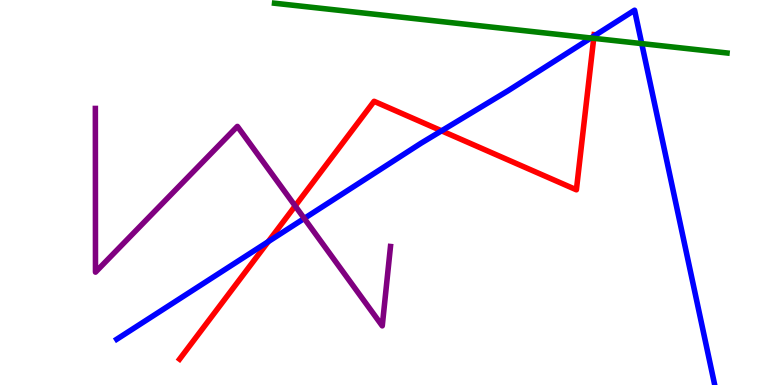[{'lines': ['blue', 'red'], 'intersections': [{'x': 3.46, 'y': 3.72}, {'x': 5.7, 'y': 6.6}, {'x': 7.66, 'y': 9.06}]}, {'lines': ['green', 'red'], 'intersections': [{'x': 7.66, 'y': 9.0}]}, {'lines': ['purple', 'red'], 'intersections': [{'x': 3.81, 'y': 4.65}]}, {'lines': ['blue', 'green'], 'intersections': [{'x': 7.62, 'y': 9.01}, {'x': 8.28, 'y': 8.87}]}, {'lines': ['blue', 'purple'], 'intersections': [{'x': 3.93, 'y': 4.33}]}, {'lines': ['green', 'purple'], 'intersections': []}]